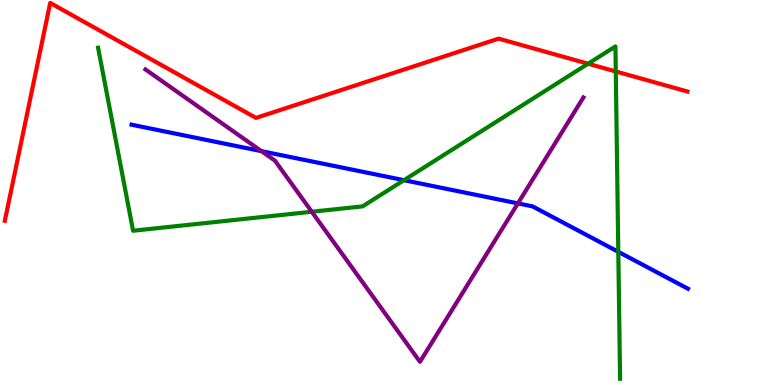[{'lines': ['blue', 'red'], 'intersections': []}, {'lines': ['green', 'red'], 'intersections': [{'x': 7.59, 'y': 8.35}, {'x': 7.95, 'y': 8.14}]}, {'lines': ['purple', 'red'], 'intersections': []}, {'lines': ['blue', 'green'], 'intersections': [{'x': 5.21, 'y': 5.32}, {'x': 7.98, 'y': 3.46}]}, {'lines': ['blue', 'purple'], 'intersections': [{'x': 3.37, 'y': 6.07}, {'x': 6.68, 'y': 4.72}]}, {'lines': ['green', 'purple'], 'intersections': [{'x': 4.02, 'y': 4.5}]}]